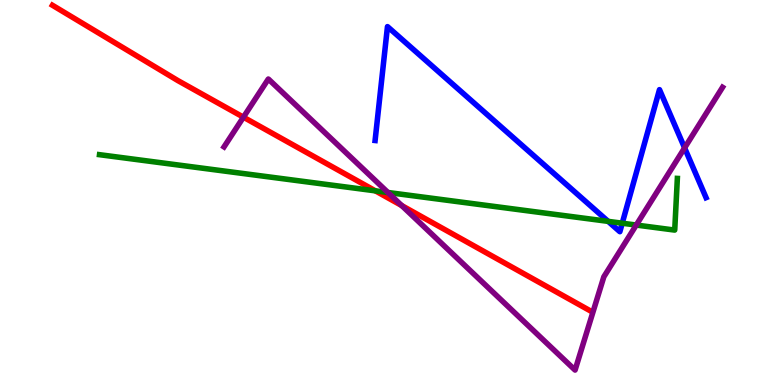[{'lines': ['blue', 'red'], 'intersections': []}, {'lines': ['green', 'red'], 'intersections': [{'x': 4.84, 'y': 5.04}]}, {'lines': ['purple', 'red'], 'intersections': [{'x': 3.14, 'y': 6.96}, {'x': 5.18, 'y': 4.66}]}, {'lines': ['blue', 'green'], 'intersections': [{'x': 7.85, 'y': 4.25}, {'x': 8.03, 'y': 4.2}]}, {'lines': ['blue', 'purple'], 'intersections': [{'x': 8.83, 'y': 6.16}]}, {'lines': ['green', 'purple'], 'intersections': [{'x': 5.01, 'y': 5.0}, {'x': 8.21, 'y': 4.15}]}]